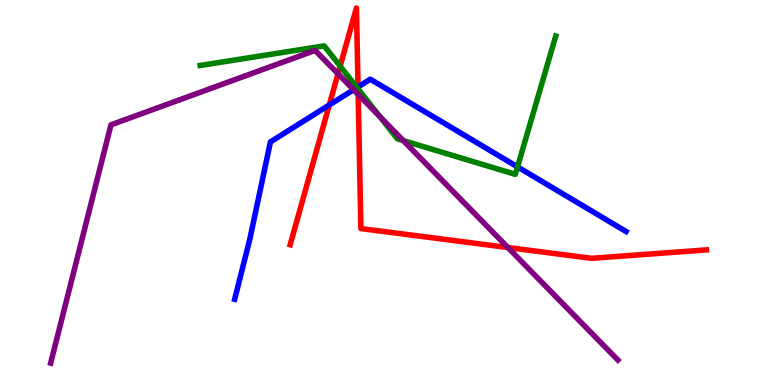[{'lines': ['blue', 'red'], 'intersections': [{'x': 4.25, 'y': 7.27}, {'x': 4.62, 'y': 7.74}]}, {'lines': ['green', 'red'], 'intersections': [{'x': 4.39, 'y': 8.28}, {'x': 4.62, 'y': 7.69}]}, {'lines': ['purple', 'red'], 'intersections': [{'x': 4.36, 'y': 8.08}, {'x': 4.62, 'y': 7.55}, {'x': 6.55, 'y': 3.57}]}, {'lines': ['blue', 'green'], 'intersections': [{'x': 4.61, 'y': 7.73}, {'x': 6.68, 'y': 5.67}]}, {'lines': ['blue', 'purple'], 'intersections': [{'x': 4.56, 'y': 7.67}]}, {'lines': ['green', 'purple'], 'intersections': [{'x': 4.9, 'y': 6.97}, {'x': 5.2, 'y': 6.35}]}]